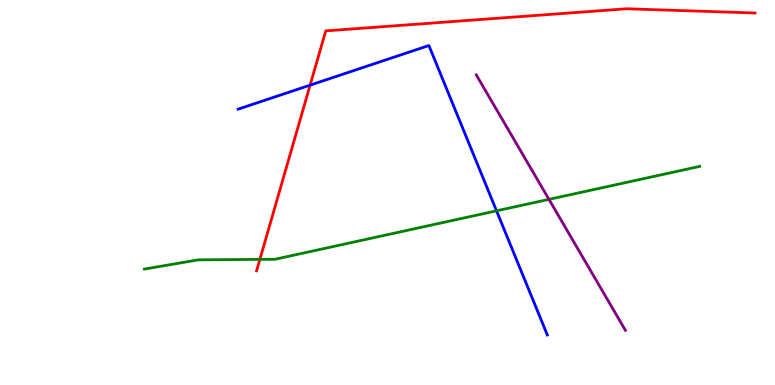[{'lines': ['blue', 'red'], 'intersections': [{'x': 4.0, 'y': 7.79}]}, {'lines': ['green', 'red'], 'intersections': [{'x': 3.35, 'y': 3.26}]}, {'lines': ['purple', 'red'], 'intersections': []}, {'lines': ['blue', 'green'], 'intersections': [{'x': 6.41, 'y': 4.52}]}, {'lines': ['blue', 'purple'], 'intersections': []}, {'lines': ['green', 'purple'], 'intersections': [{'x': 7.08, 'y': 4.82}]}]